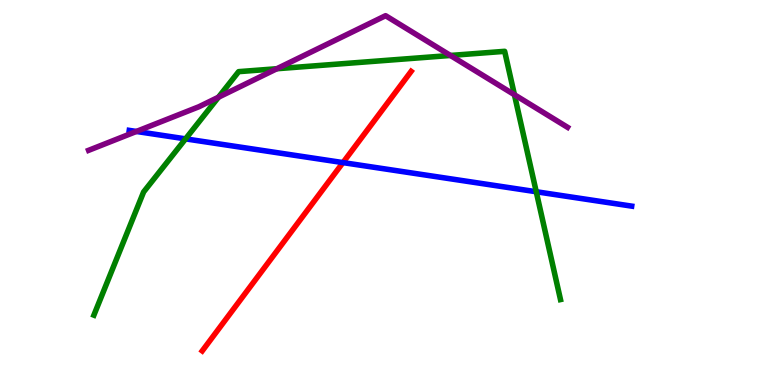[{'lines': ['blue', 'red'], 'intersections': [{'x': 4.43, 'y': 5.78}]}, {'lines': ['green', 'red'], 'intersections': []}, {'lines': ['purple', 'red'], 'intersections': []}, {'lines': ['blue', 'green'], 'intersections': [{'x': 2.39, 'y': 6.39}, {'x': 6.92, 'y': 5.02}]}, {'lines': ['blue', 'purple'], 'intersections': [{'x': 1.76, 'y': 6.59}]}, {'lines': ['green', 'purple'], 'intersections': [{'x': 2.82, 'y': 7.48}, {'x': 3.57, 'y': 8.21}, {'x': 5.81, 'y': 8.56}, {'x': 6.64, 'y': 7.54}]}]